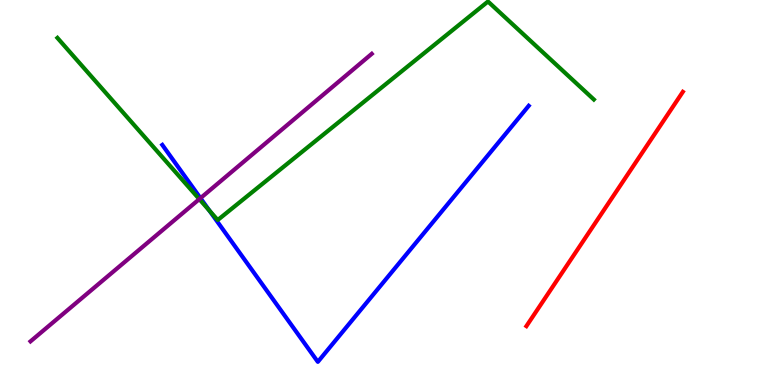[{'lines': ['blue', 'red'], 'intersections': []}, {'lines': ['green', 'red'], 'intersections': []}, {'lines': ['purple', 'red'], 'intersections': []}, {'lines': ['blue', 'green'], 'intersections': [{'x': 2.7, 'y': 4.53}]}, {'lines': ['blue', 'purple'], 'intersections': [{'x': 2.59, 'y': 4.85}]}, {'lines': ['green', 'purple'], 'intersections': [{'x': 2.57, 'y': 4.83}]}]